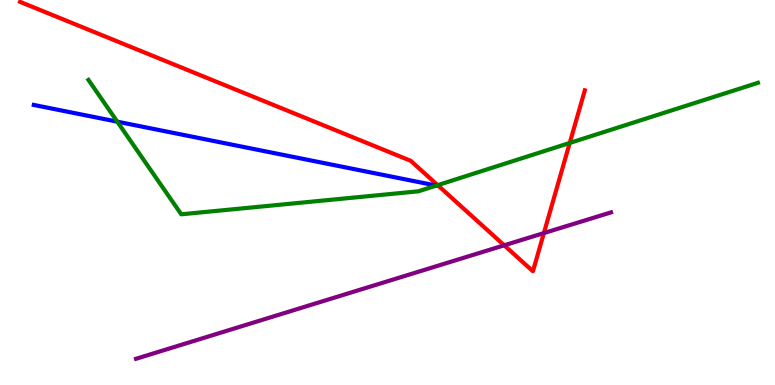[{'lines': ['blue', 'red'], 'intersections': []}, {'lines': ['green', 'red'], 'intersections': [{'x': 5.65, 'y': 5.19}, {'x': 7.35, 'y': 6.29}]}, {'lines': ['purple', 'red'], 'intersections': [{'x': 6.51, 'y': 3.63}, {'x': 7.02, 'y': 3.95}]}, {'lines': ['blue', 'green'], 'intersections': [{'x': 1.51, 'y': 6.84}]}, {'lines': ['blue', 'purple'], 'intersections': []}, {'lines': ['green', 'purple'], 'intersections': []}]